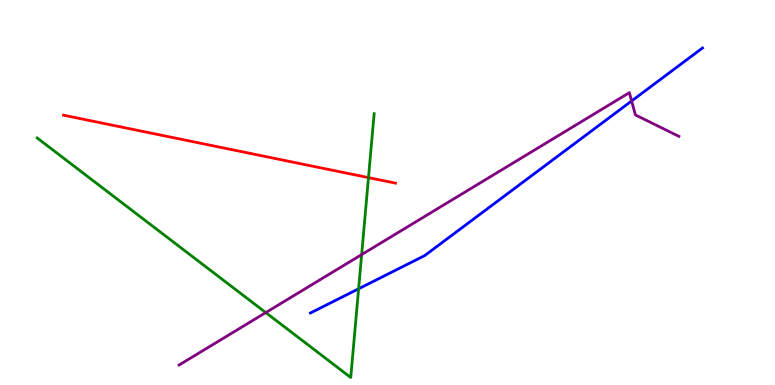[{'lines': ['blue', 'red'], 'intersections': []}, {'lines': ['green', 'red'], 'intersections': [{'x': 4.75, 'y': 5.39}]}, {'lines': ['purple', 'red'], 'intersections': []}, {'lines': ['blue', 'green'], 'intersections': [{'x': 4.63, 'y': 2.5}]}, {'lines': ['blue', 'purple'], 'intersections': [{'x': 8.15, 'y': 7.38}]}, {'lines': ['green', 'purple'], 'intersections': [{'x': 3.43, 'y': 1.88}, {'x': 4.67, 'y': 3.39}]}]